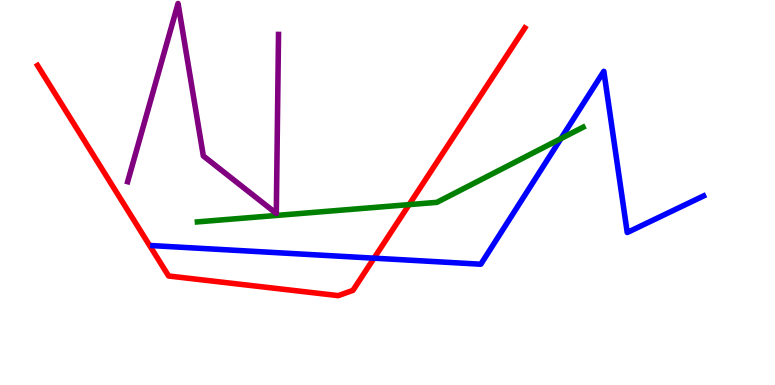[{'lines': ['blue', 'red'], 'intersections': [{'x': 4.83, 'y': 3.29}]}, {'lines': ['green', 'red'], 'intersections': [{'x': 5.28, 'y': 4.69}]}, {'lines': ['purple', 'red'], 'intersections': []}, {'lines': ['blue', 'green'], 'intersections': [{'x': 7.24, 'y': 6.4}]}, {'lines': ['blue', 'purple'], 'intersections': []}, {'lines': ['green', 'purple'], 'intersections': []}]